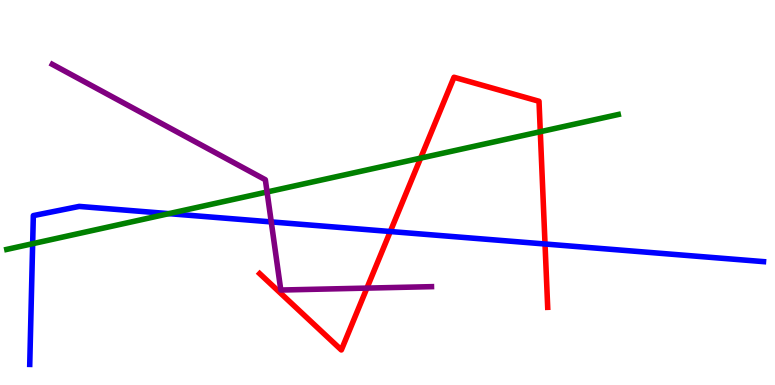[{'lines': ['blue', 'red'], 'intersections': [{'x': 5.04, 'y': 3.99}, {'x': 7.03, 'y': 3.66}]}, {'lines': ['green', 'red'], 'intersections': [{'x': 5.43, 'y': 5.89}, {'x': 6.97, 'y': 6.58}]}, {'lines': ['purple', 'red'], 'intersections': [{'x': 4.73, 'y': 2.52}]}, {'lines': ['blue', 'green'], 'intersections': [{'x': 0.421, 'y': 3.67}, {'x': 2.18, 'y': 4.45}]}, {'lines': ['blue', 'purple'], 'intersections': [{'x': 3.5, 'y': 4.24}]}, {'lines': ['green', 'purple'], 'intersections': [{'x': 3.45, 'y': 5.01}]}]